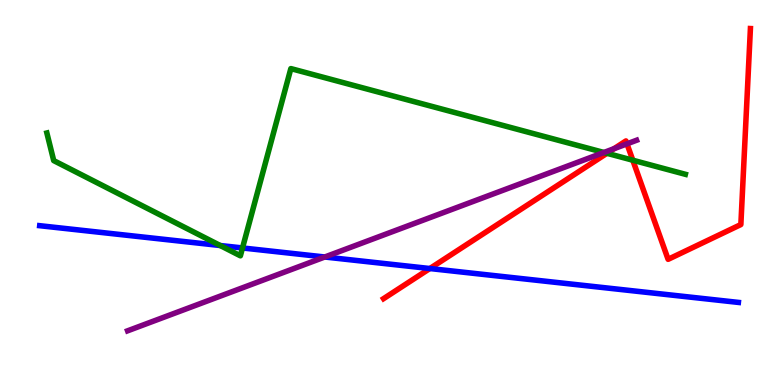[{'lines': ['blue', 'red'], 'intersections': [{'x': 5.55, 'y': 3.03}]}, {'lines': ['green', 'red'], 'intersections': [{'x': 7.83, 'y': 6.02}, {'x': 8.17, 'y': 5.84}]}, {'lines': ['purple', 'red'], 'intersections': [{'x': 7.92, 'y': 6.14}, {'x': 8.09, 'y': 6.26}]}, {'lines': ['blue', 'green'], 'intersections': [{'x': 2.84, 'y': 3.62}, {'x': 3.13, 'y': 3.56}]}, {'lines': ['blue', 'purple'], 'intersections': [{'x': 4.19, 'y': 3.32}]}, {'lines': ['green', 'purple'], 'intersections': [{'x': 7.79, 'y': 6.04}]}]